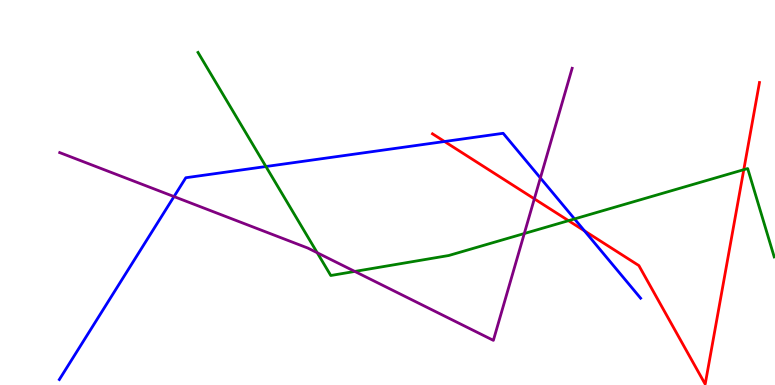[{'lines': ['blue', 'red'], 'intersections': [{'x': 5.74, 'y': 6.32}, {'x': 7.54, 'y': 4.0}]}, {'lines': ['green', 'red'], 'intersections': [{'x': 7.34, 'y': 4.27}, {'x': 9.6, 'y': 5.59}]}, {'lines': ['purple', 'red'], 'intersections': [{'x': 6.89, 'y': 4.84}]}, {'lines': ['blue', 'green'], 'intersections': [{'x': 3.43, 'y': 5.67}, {'x': 7.41, 'y': 4.31}]}, {'lines': ['blue', 'purple'], 'intersections': [{'x': 2.25, 'y': 4.89}, {'x': 6.97, 'y': 5.38}]}, {'lines': ['green', 'purple'], 'intersections': [{'x': 4.09, 'y': 3.44}, {'x': 4.58, 'y': 2.95}, {'x': 6.77, 'y': 3.93}]}]